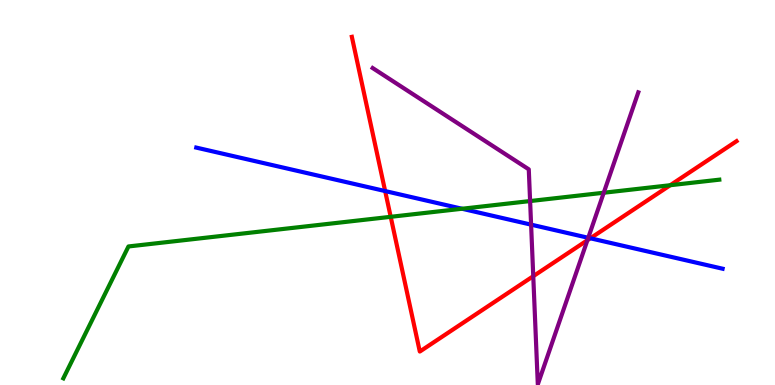[{'lines': ['blue', 'red'], 'intersections': [{'x': 4.97, 'y': 5.04}, {'x': 7.62, 'y': 3.81}]}, {'lines': ['green', 'red'], 'intersections': [{'x': 5.04, 'y': 4.37}, {'x': 8.65, 'y': 5.19}]}, {'lines': ['purple', 'red'], 'intersections': [{'x': 6.88, 'y': 2.83}, {'x': 7.58, 'y': 3.76}]}, {'lines': ['blue', 'green'], 'intersections': [{'x': 5.96, 'y': 4.58}]}, {'lines': ['blue', 'purple'], 'intersections': [{'x': 6.85, 'y': 4.17}, {'x': 7.59, 'y': 3.82}]}, {'lines': ['green', 'purple'], 'intersections': [{'x': 6.84, 'y': 4.78}, {'x': 7.79, 'y': 4.99}]}]